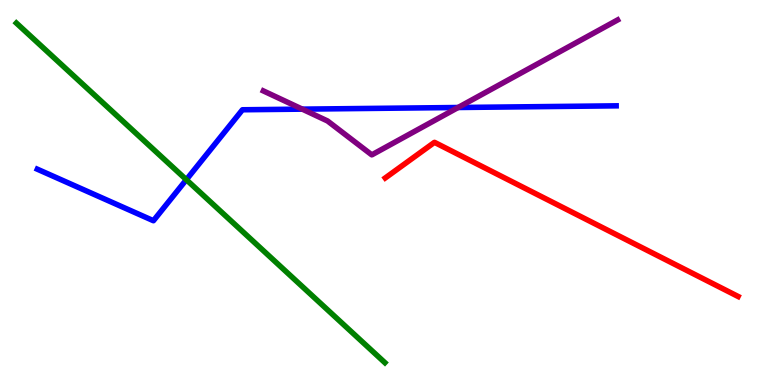[{'lines': ['blue', 'red'], 'intersections': []}, {'lines': ['green', 'red'], 'intersections': []}, {'lines': ['purple', 'red'], 'intersections': []}, {'lines': ['blue', 'green'], 'intersections': [{'x': 2.4, 'y': 5.33}]}, {'lines': ['blue', 'purple'], 'intersections': [{'x': 3.9, 'y': 7.17}, {'x': 5.91, 'y': 7.21}]}, {'lines': ['green', 'purple'], 'intersections': []}]